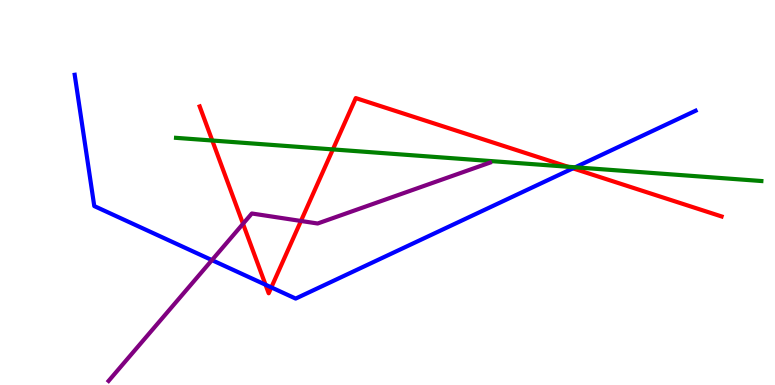[{'lines': ['blue', 'red'], 'intersections': [{'x': 3.43, 'y': 2.6}, {'x': 3.5, 'y': 2.54}, {'x': 7.39, 'y': 5.63}]}, {'lines': ['green', 'red'], 'intersections': [{'x': 2.74, 'y': 6.35}, {'x': 4.3, 'y': 6.12}, {'x': 7.33, 'y': 5.67}]}, {'lines': ['purple', 'red'], 'intersections': [{'x': 3.14, 'y': 4.19}, {'x': 3.88, 'y': 4.26}]}, {'lines': ['blue', 'green'], 'intersections': [{'x': 7.42, 'y': 5.65}]}, {'lines': ['blue', 'purple'], 'intersections': [{'x': 2.73, 'y': 3.24}]}, {'lines': ['green', 'purple'], 'intersections': []}]